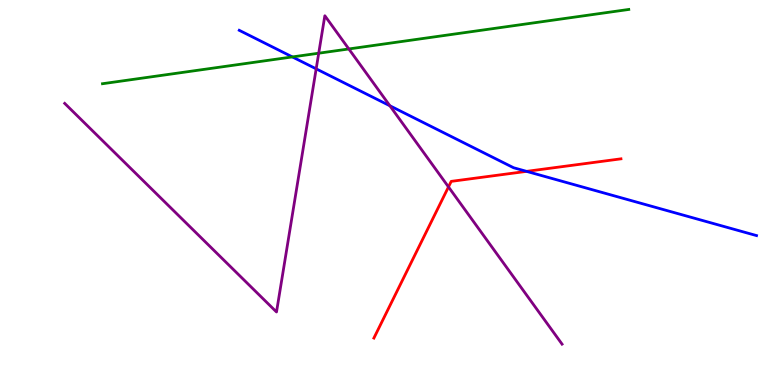[{'lines': ['blue', 'red'], 'intersections': [{'x': 6.79, 'y': 5.55}]}, {'lines': ['green', 'red'], 'intersections': []}, {'lines': ['purple', 'red'], 'intersections': [{'x': 5.79, 'y': 5.14}]}, {'lines': ['blue', 'green'], 'intersections': [{'x': 3.77, 'y': 8.52}]}, {'lines': ['blue', 'purple'], 'intersections': [{'x': 4.08, 'y': 8.21}, {'x': 5.03, 'y': 7.25}]}, {'lines': ['green', 'purple'], 'intersections': [{'x': 4.11, 'y': 8.62}, {'x': 4.5, 'y': 8.73}]}]